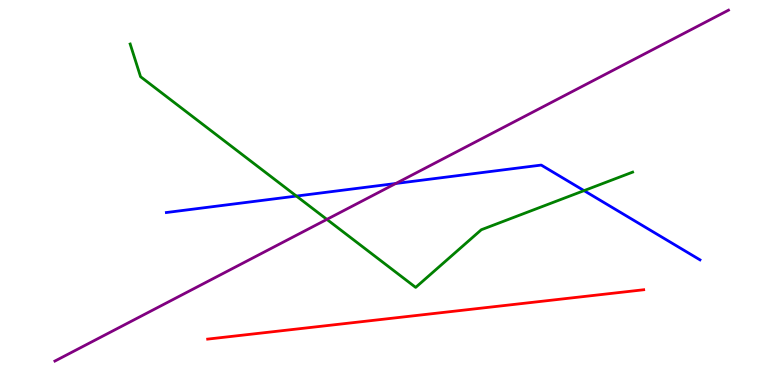[{'lines': ['blue', 'red'], 'intersections': []}, {'lines': ['green', 'red'], 'intersections': []}, {'lines': ['purple', 'red'], 'intersections': []}, {'lines': ['blue', 'green'], 'intersections': [{'x': 3.82, 'y': 4.91}, {'x': 7.54, 'y': 5.05}]}, {'lines': ['blue', 'purple'], 'intersections': [{'x': 5.11, 'y': 5.23}]}, {'lines': ['green', 'purple'], 'intersections': [{'x': 4.22, 'y': 4.3}]}]